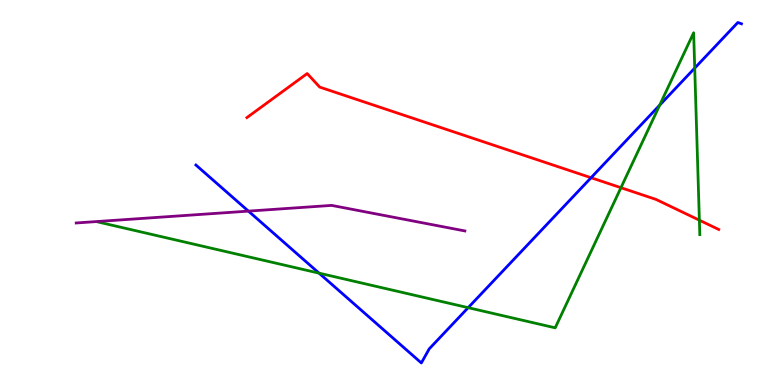[{'lines': ['blue', 'red'], 'intersections': [{'x': 7.63, 'y': 5.38}]}, {'lines': ['green', 'red'], 'intersections': [{'x': 8.01, 'y': 5.12}, {'x': 9.02, 'y': 4.28}]}, {'lines': ['purple', 'red'], 'intersections': []}, {'lines': ['blue', 'green'], 'intersections': [{'x': 4.12, 'y': 2.91}, {'x': 6.04, 'y': 2.01}, {'x': 8.51, 'y': 7.27}, {'x': 8.96, 'y': 8.23}]}, {'lines': ['blue', 'purple'], 'intersections': [{'x': 3.21, 'y': 4.52}]}, {'lines': ['green', 'purple'], 'intersections': []}]